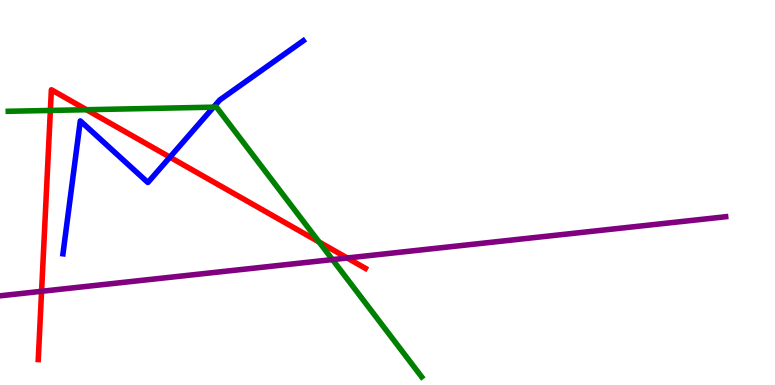[{'lines': ['blue', 'red'], 'intersections': [{'x': 2.19, 'y': 5.92}]}, {'lines': ['green', 'red'], 'intersections': [{'x': 0.65, 'y': 7.13}, {'x': 1.12, 'y': 7.15}, {'x': 4.12, 'y': 3.71}]}, {'lines': ['purple', 'red'], 'intersections': [{'x': 0.537, 'y': 2.43}, {'x': 4.48, 'y': 3.3}]}, {'lines': ['blue', 'green'], 'intersections': [{'x': 2.75, 'y': 7.22}]}, {'lines': ['blue', 'purple'], 'intersections': []}, {'lines': ['green', 'purple'], 'intersections': [{'x': 4.29, 'y': 3.26}]}]